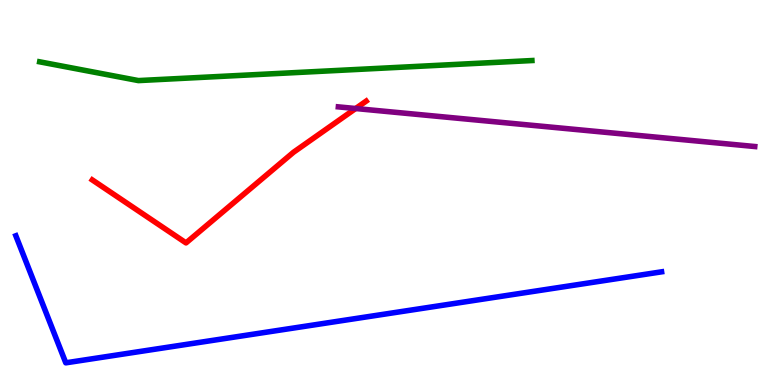[{'lines': ['blue', 'red'], 'intersections': []}, {'lines': ['green', 'red'], 'intersections': []}, {'lines': ['purple', 'red'], 'intersections': [{'x': 4.59, 'y': 7.18}]}, {'lines': ['blue', 'green'], 'intersections': []}, {'lines': ['blue', 'purple'], 'intersections': []}, {'lines': ['green', 'purple'], 'intersections': []}]